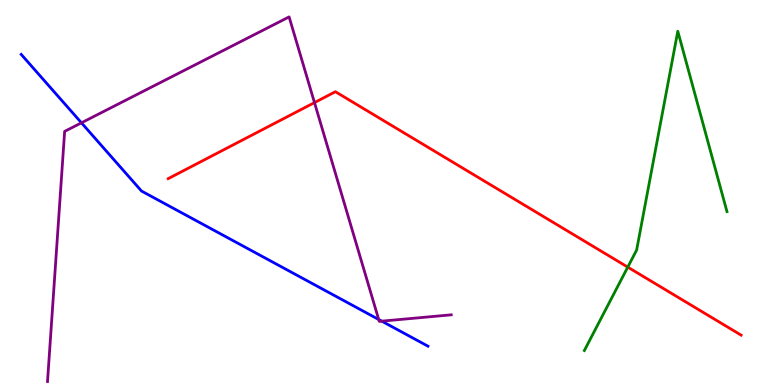[{'lines': ['blue', 'red'], 'intersections': []}, {'lines': ['green', 'red'], 'intersections': [{'x': 8.1, 'y': 3.06}]}, {'lines': ['purple', 'red'], 'intersections': [{'x': 4.06, 'y': 7.34}]}, {'lines': ['blue', 'green'], 'intersections': []}, {'lines': ['blue', 'purple'], 'intersections': [{'x': 1.05, 'y': 6.81}, {'x': 4.89, 'y': 1.7}, {'x': 4.93, 'y': 1.66}]}, {'lines': ['green', 'purple'], 'intersections': []}]